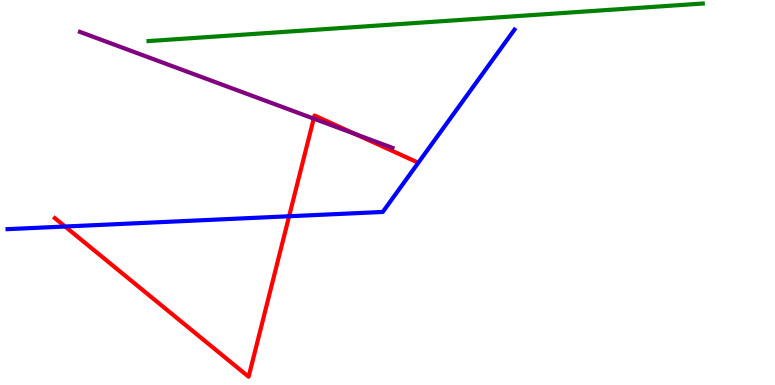[{'lines': ['blue', 'red'], 'intersections': [{'x': 0.84, 'y': 4.12}, {'x': 3.73, 'y': 4.38}]}, {'lines': ['green', 'red'], 'intersections': []}, {'lines': ['purple', 'red'], 'intersections': [{'x': 4.05, 'y': 6.92}, {'x': 4.58, 'y': 6.52}]}, {'lines': ['blue', 'green'], 'intersections': []}, {'lines': ['blue', 'purple'], 'intersections': []}, {'lines': ['green', 'purple'], 'intersections': []}]